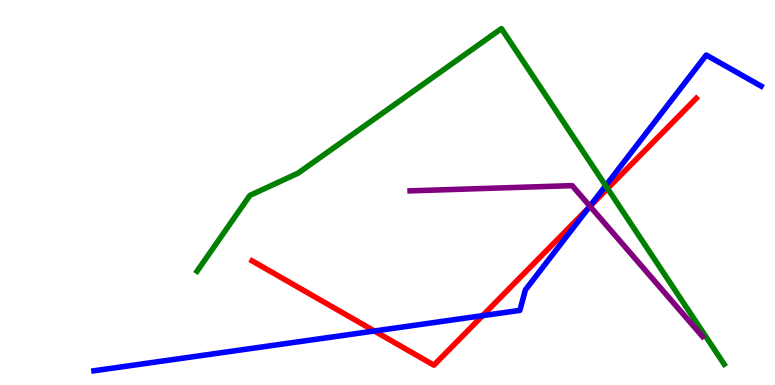[{'lines': ['blue', 'red'], 'intersections': [{'x': 4.83, 'y': 1.4}, {'x': 6.23, 'y': 1.8}, {'x': 7.59, 'y': 4.6}]}, {'lines': ['green', 'red'], 'intersections': [{'x': 7.84, 'y': 5.1}]}, {'lines': ['purple', 'red'], 'intersections': [{'x': 7.61, 'y': 4.64}]}, {'lines': ['blue', 'green'], 'intersections': [{'x': 7.82, 'y': 5.18}]}, {'lines': ['blue', 'purple'], 'intersections': [{'x': 7.61, 'y': 4.65}]}, {'lines': ['green', 'purple'], 'intersections': []}]